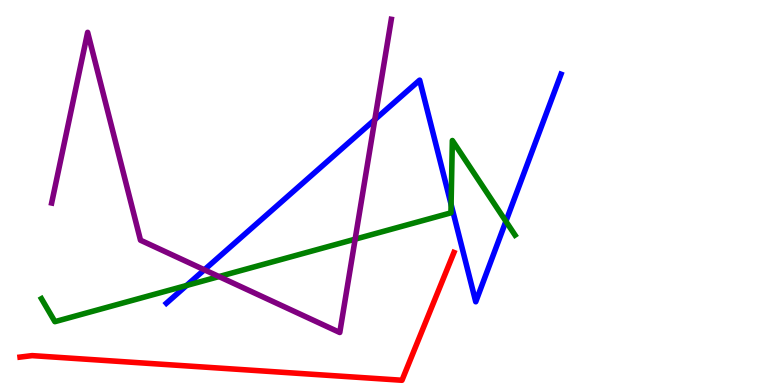[{'lines': ['blue', 'red'], 'intersections': []}, {'lines': ['green', 'red'], 'intersections': []}, {'lines': ['purple', 'red'], 'intersections': []}, {'lines': ['blue', 'green'], 'intersections': [{'x': 2.41, 'y': 2.58}, {'x': 5.82, 'y': 4.69}, {'x': 6.53, 'y': 4.25}]}, {'lines': ['blue', 'purple'], 'intersections': [{'x': 2.64, 'y': 2.99}, {'x': 4.84, 'y': 6.89}]}, {'lines': ['green', 'purple'], 'intersections': [{'x': 2.83, 'y': 2.82}, {'x': 4.58, 'y': 3.79}]}]